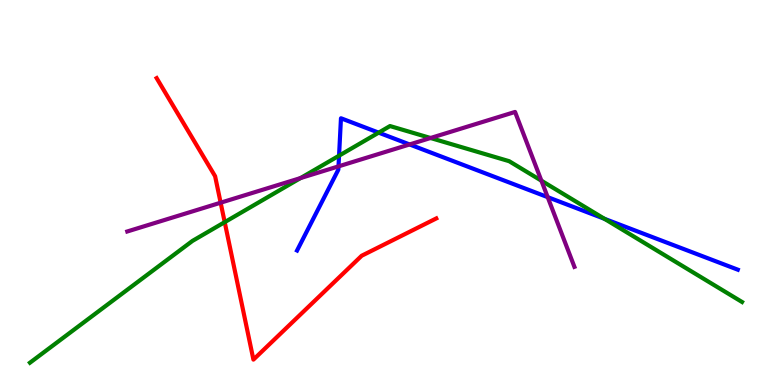[{'lines': ['blue', 'red'], 'intersections': []}, {'lines': ['green', 'red'], 'intersections': [{'x': 2.9, 'y': 4.23}]}, {'lines': ['purple', 'red'], 'intersections': [{'x': 2.85, 'y': 4.74}]}, {'lines': ['blue', 'green'], 'intersections': [{'x': 4.37, 'y': 5.96}, {'x': 4.89, 'y': 6.55}, {'x': 7.8, 'y': 4.32}]}, {'lines': ['blue', 'purple'], 'intersections': [{'x': 4.37, 'y': 5.68}, {'x': 5.29, 'y': 6.25}, {'x': 7.07, 'y': 4.88}]}, {'lines': ['green', 'purple'], 'intersections': [{'x': 3.88, 'y': 5.37}, {'x': 5.56, 'y': 6.42}, {'x': 6.99, 'y': 5.31}]}]